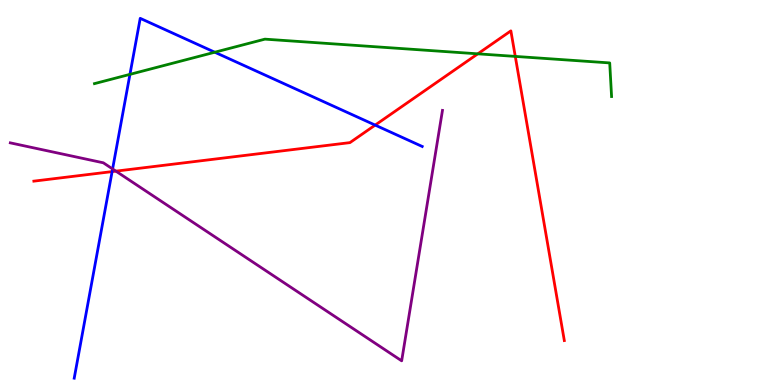[{'lines': ['blue', 'red'], 'intersections': [{'x': 1.45, 'y': 5.54}, {'x': 4.84, 'y': 6.75}]}, {'lines': ['green', 'red'], 'intersections': [{'x': 6.17, 'y': 8.6}, {'x': 6.65, 'y': 8.53}]}, {'lines': ['purple', 'red'], 'intersections': [{'x': 1.5, 'y': 5.55}]}, {'lines': ['blue', 'green'], 'intersections': [{'x': 1.68, 'y': 8.07}, {'x': 2.77, 'y': 8.64}]}, {'lines': ['blue', 'purple'], 'intersections': [{'x': 1.45, 'y': 5.61}]}, {'lines': ['green', 'purple'], 'intersections': []}]